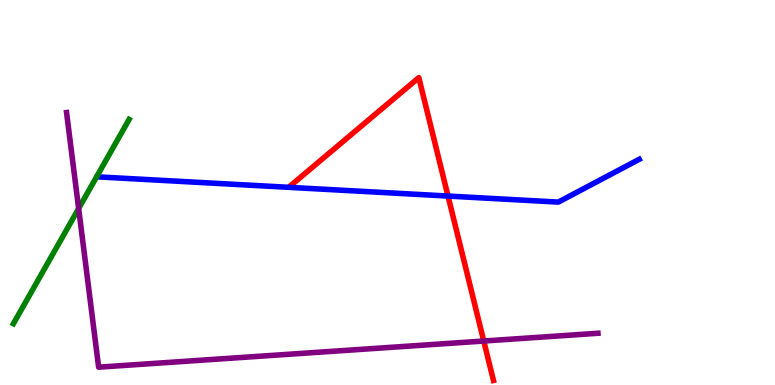[{'lines': ['blue', 'red'], 'intersections': [{'x': 5.78, 'y': 4.91}]}, {'lines': ['green', 'red'], 'intersections': []}, {'lines': ['purple', 'red'], 'intersections': [{'x': 6.24, 'y': 1.14}]}, {'lines': ['blue', 'green'], 'intersections': []}, {'lines': ['blue', 'purple'], 'intersections': []}, {'lines': ['green', 'purple'], 'intersections': [{'x': 1.01, 'y': 4.58}]}]